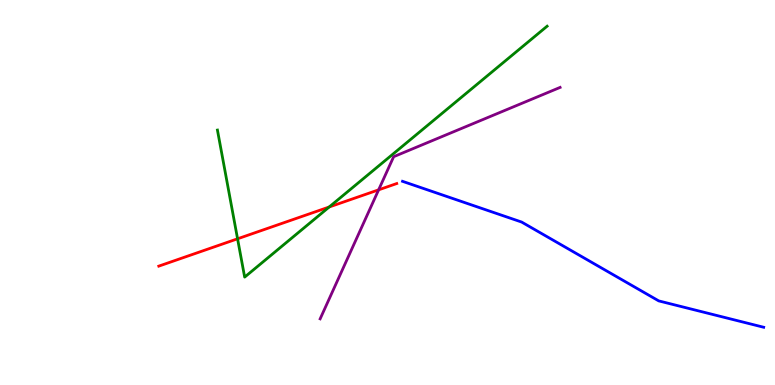[{'lines': ['blue', 'red'], 'intersections': []}, {'lines': ['green', 'red'], 'intersections': [{'x': 3.07, 'y': 3.8}, {'x': 4.25, 'y': 4.62}]}, {'lines': ['purple', 'red'], 'intersections': [{'x': 4.89, 'y': 5.07}]}, {'lines': ['blue', 'green'], 'intersections': []}, {'lines': ['blue', 'purple'], 'intersections': []}, {'lines': ['green', 'purple'], 'intersections': []}]